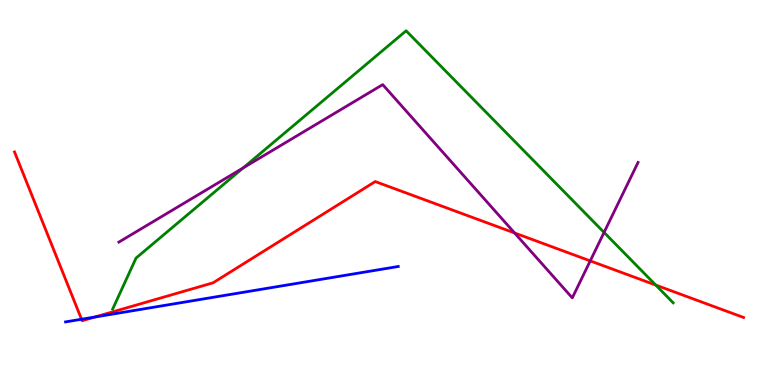[{'lines': ['blue', 'red'], 'intersections': [{'x': 1.05, 'y': 1.71}, {'x': 1.22, 'y': 1.77}]}, {'lines': ['green', 'red'], 'intersections': [{'x': 8.46, 'y': 2.6}]}, {'lines': ['purple', 'red'], 'intersections': [{'x': 6.64, 'y': 3.95}, {'x': 7.62, 'y': 3.22}]}, {'lines': ['blue', 'green'], 'intersections': []}, {'lines': ['blue', 'purple'], 'intersections': []}, {'lines': ['green', 'purple'], 'intersections': [{'x': 3.14, 'y': 5.64}, {'x': 7.79, 'y': 3.96}]}]